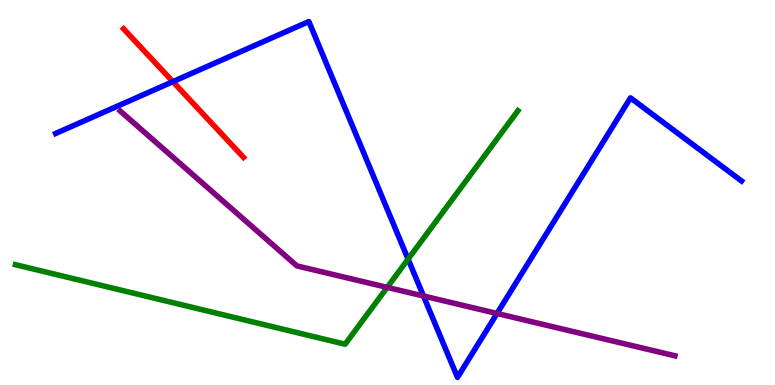[{'lines': ['blue', 'red'], 'intersections': [{'x': 2.23, 'y': 7.88}]}, {'lines': ['green', 'red'], 'intersections': []}, {'lines': ['purple', 'red'], 'intersections': []}, {'lines': ['blue', 'green'], 'intersections': [{'x': 5.27, 'y': 3.27}]}, {'lines': ['blue', 'purple'], 'intersections': [{'x': 5.46, 'y': 2.31}, {'x': 6.41, 'y': 1.86}]}, {'lines': ['green', 'purple'], 'intersections': [{'x': 5.0, 'y': 2.54}]}]